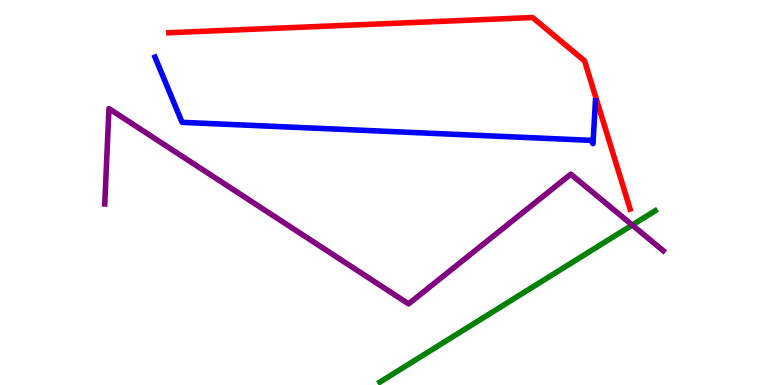[{'lines': ['blue', 'red'], 'intersections': []}, {'lines': ['green', 'red'], 'intersections': []}, {'lines': ['purple', 'red'], 'intersections': []}, {'lines': ['blue', 'green'], 'intersections': []}, {'lines': ['blue', 'purple'], 'intersections': []}, {'lines': ['green', 'purple'], 'intersections': [{'x': 8.16, 'y': 4.15}]}]